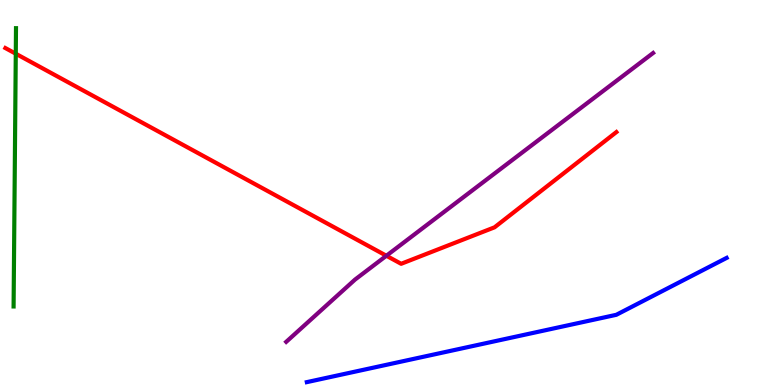[{'lines': ['blue', 'red'], 'intersections': []}, {'lines': ['green', 'red'], 'intersections': [{'x': 0.204, 'y': 8.6}]}, {'lines': ['purple', 'red'], 'intersections': [{'x': 4.99, 'y': 3.36}]}, {'lines': ['blue', 'green'], 'intersections': []}, {'lines': ['blue', 'purple'], 'intersections': []}, {'lines': ['green', 'purple'], 'intersections': []}]